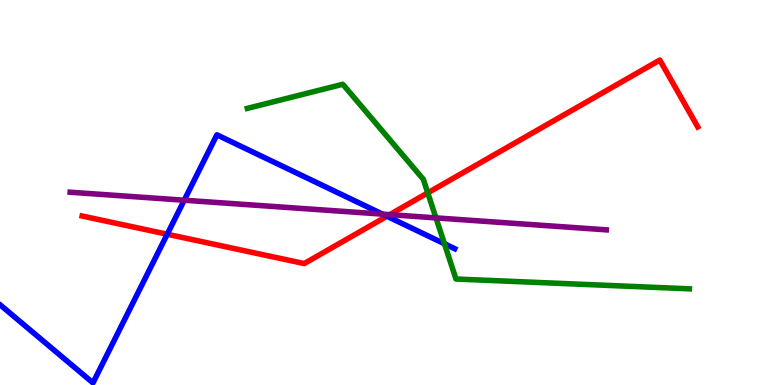[{'lines': ['blue', 'red'], 'intersections': [{'x': 2.16, 'y': 3.92}, {'x': 4.99, 'y': 4.38}]}, {'lines': ['green', 'red'], 'intersections': [{'x': 5.52, 'y': 4.99}]}, {'lines': ['purple', 'red'], 'intersections': [{'x': 5.03, 'y': 4.42}]}, {'lines': ['blue', 'green'], 'intersections': [{'x': 5.73, 'y': 3.67}]}, {'lines': ['blue', 'purple'], 'intersections': [{'x': 2.38, 'y': 4.8}, {'x': 4.94, 'y': 4.44}]}, {'lines': ['green', 'purple'], 'intersections': [{'x': 5.63, 'y': 4.34}]}]